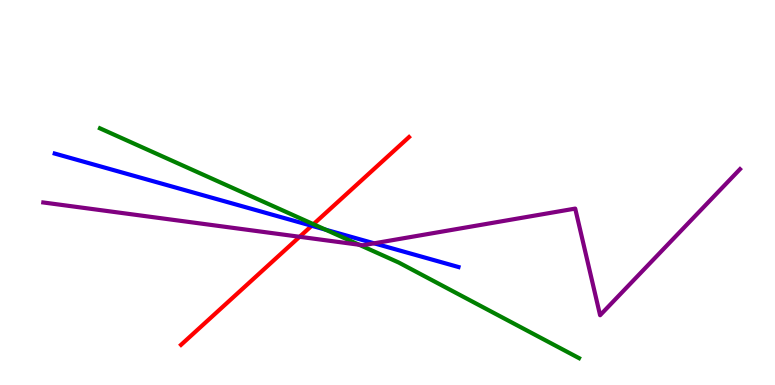[{'lines': ['blue', 'red'], 'intersections': [{'x': 4.02, 'y': 4.14}]}, {'lines': ['green', 'red'], 'intersections': [{'x': 4.04, 'y': 4.18}]}, {'lines': ['purple', 'red'], 'intersections': [{'x': 3.87, 'y': 3.85}]}, {'lines': ['blue', 'green'], 'intersections': [{'x': 4.2, 'y': 4.03}]}, {'lines': ['blue', 'purple'], 'intersections': [{'x': 4.83, 'y': 3.68}]}, {'lines': ['green', 'purple'], 'intersections': [{'x': 4.63, 'y': 3.64}]}]